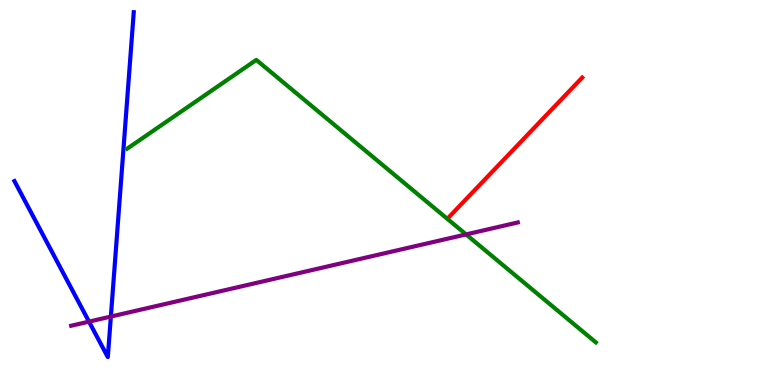[{'lines': ['blue', 'red'], 'intersections': []}, {'lines': ['green', 'red'], 'intersections': []}, {'lines': ['purple', 'red'], 'intersections': []}, {'lines': ['blue', 'green'], 'intersections': []}, {'lines': ['blue', 'purple'], 'intersections': [{'x': 1.15, 'y': 1.65}, {'x': 1.43, 'y': 1.78}]}, {'lines': ['green', 'purple'], 'intersections': [{'x': 6.01, 'y': 3.91}]}]